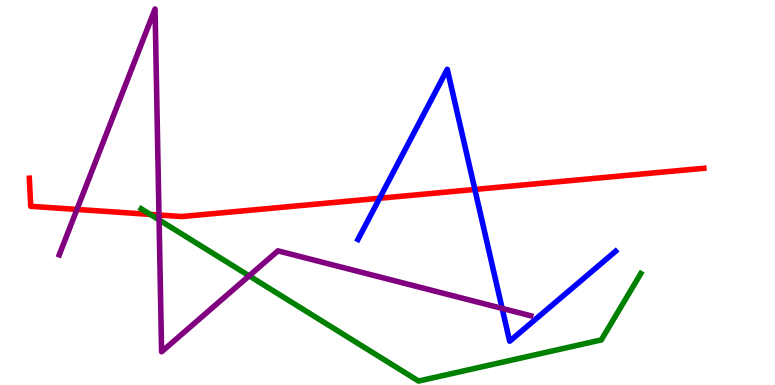[{'lines': ['blue', 'red'], 'intersections': [{'x': 4.9, 'y': 4.85}, {'x': 6.13, 'y': 5.08}]}, {'lines': ['green', 'red'], 'intersections': [{'x': 1.94, 'y': 4.43}]}, {'lines': ['purple', 'red'], 'intersections': [{'x': 0.993, 'y': 4.56}, {'x': 2.05, 'y': 4.42}]}, {'lines': ['blue', 'green'], 'intersections': []}, {'lines': ['blue', 'purple'], 'intersections': [{'x': 6.48, 'y': 1.99}]}, {'lines': ['green', 'purple'], 'intersections': [{'x': 2.05, 'y': 4.29}, {'x': 3.21, 'y': 2.84}]}]